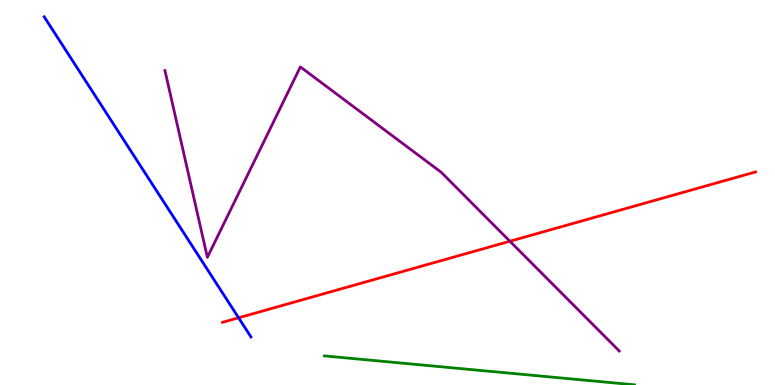[{'lines': ['blue', 'red'], 'intersections': [{'x': 3.08, 'y': 1.75}]}, {'lines': ['green', 'red'], 'intersections': []}, {'lines': ['purple', 'red'], 'intersections': [{'x': 6.58, 'y': 3.73}]}, {'lines': ['blue', 'green'], 'intersections': []}, {'lines': ['blue', 'purple'], 'intersections': []}, {'lines': ['green', 'purple'], 'intersections': []}]